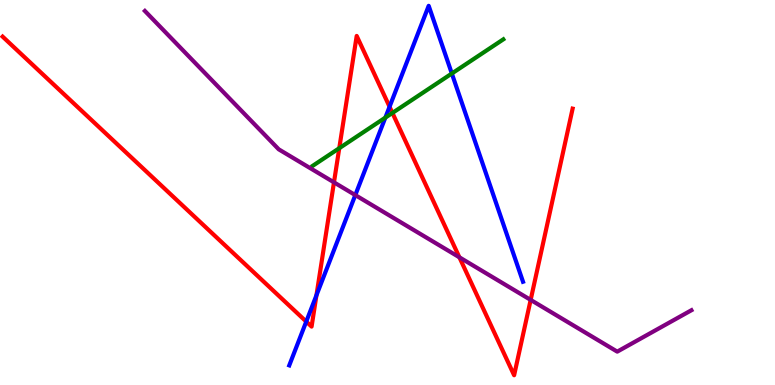[{'lines': ['blue', 'red'], 'intersections': [{'x': 3.95, 'y': 1.65}, {'x': 4.08, 'y': 2.33}, {'x': 5.03, 'y': 7.23}]}, {'lines': ['green', 'red'], 'intersections': [{'x': 4.38, 'y': 6.15}, {'x': 5.06, 'y': 7.07}]}, {'lines': ['purple', 'red'], 'intersections': [{'x': 4.31, 'y': 5.26}, {'x': 5.93, 'y': 3.32}, {'x': 6.85, 'y': 2.21}]}, {'lines': ['blue', 'green'], 'intersections': [{'x': 4.97, 'y': 6.94}, {'x': 5.83, 'y': 8.09}]}, {'lines': ['blue', 'purple'], 'intersections': [{'x': 4.58, 'y': 4.93}]}, {'lines': ['green', 'purple'], 'intersections': []}]